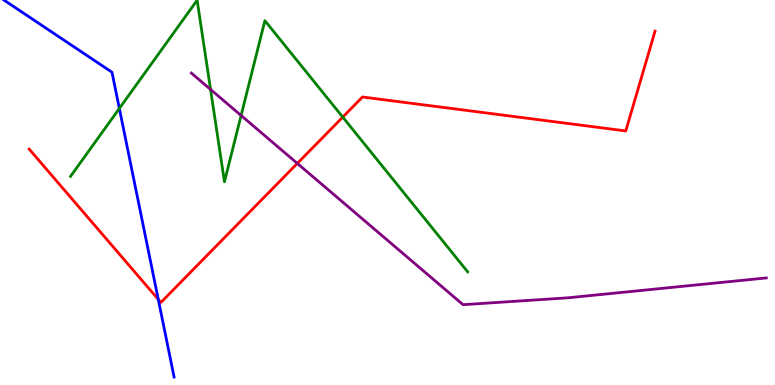[{'lines': ['blue', 'red'], 'intersections': [{'x': 2.04, 'y': 2.22}]}, {'lines': ['green', 'red'], 'intersections': [{'x': 4.42, 'y': 6.96}]}, {'lines': ['purple', 'red'], 'intersections': [{'x': 3.84, 'y': 5.76}]}, {'lines': ['blue', 'green'], 'intersections': [{'x': 1.54, 'y': 7.18}]}, {'lines': ['blue', 'purple'], 'intersections': []}, {'lines': ['green', 'purple'], 'intersections': [{'x': 2.72, 'y': 7.68}, {'x': 3.11, 'y': 7.0}]}]